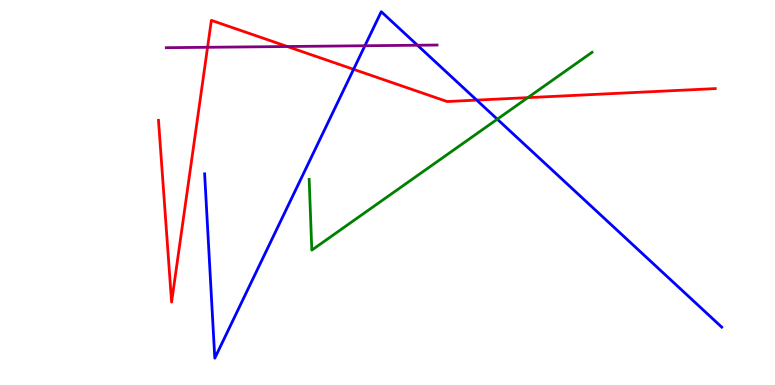[{'lines': ['blue', 'red'], 'intersections': [{'x': 4.56, 'y': 8.2}, {'x': 6.15, 'y': 7.4}]}, {'lines': ['green', 'red'], 'intersections': [{'x': 6.81, 'y': 7.46}]}, {'lines': ['purple', 'red'], 'intersections': [{'x': 2.68, 'y': 8.77}, {'x': 3.71, 'y': 8.79}]}, {'lines': ['blue', 'green'], 'intersections': [{'x': 6.42, 'y': 6.9}]}, {'lines': ['blue', 'purple'], 'intersections': [{'x': 4.71, 'y': 8.81}, {'x': 5.39, 'y': 8.83}]}, {'lines': ['green', 'purple'], 'intersections': []}]